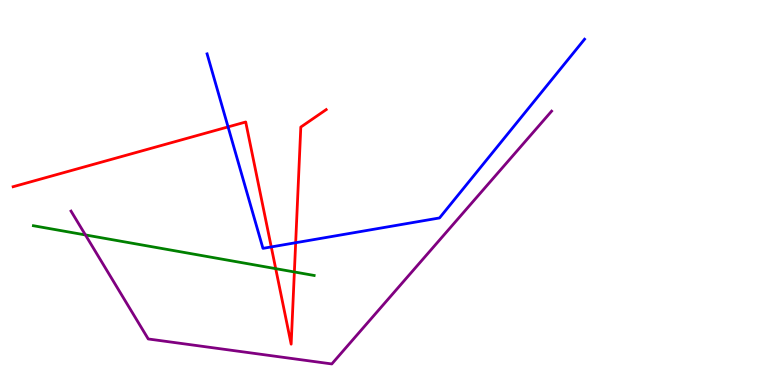[{'lines': ['blue', 'red'], 'intersections': [{'x': 2.94, 'y': 6.7}, {'x': 3.5, 'y': 3.59}, {'x': 3.82, 'y': 3.7}]}, {'lines': ['green', 'red'], 'intersections': [{'x': 3.56, 'y': 3.02}, {'x': 3.8, 'y': 2.94}]}, {'lines': ['purple', 'red'], 'intersections': []}, {'lines': ['blue', 'green'], 'intersections': []}, {'lines': ['blue', 'purple'], 'intersections': []}, {'lines': ['green', 'purple'], 'intersections': [{'x': 1.1, 'y': 3.9}]}]